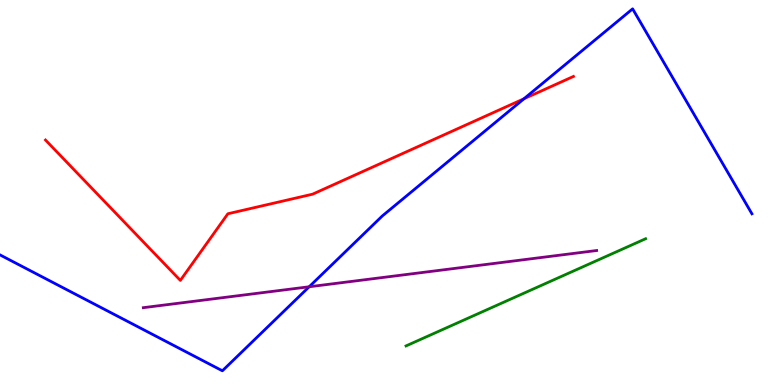[{'lines': ['blue', 'red'], 'intersections': [{'x': 6.76, 'y': 7.43}]}, {'lines': ['green', 'red'], 'intersections': []}, {'lines': ['purple', 'red'], 'intersections': []}, {'lines': ['blue', 'green'], 'intersections': []}, {'lines': ['blue', 'purple'], 'intersections': [{'x': 3.99, 'y': 2.55}]}, {'lines': ['green', 'purple'], 'intersections': []}]